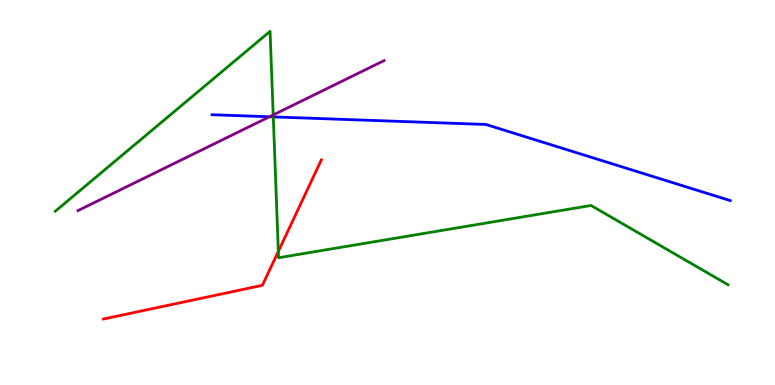[{'lines': ['blue', 'red'], 'intersections': []}, {'lines': ['green', 'red'], 'intersections': [{'x': 3.59, 'y': 3.47}]}, {'lines': ['purple', 'red'], 'intersections': []}, {'lines': ['blue', 'green'], 'intersections': [{'x': 3.53, 'y': 6.96}]}, {'lines': ['blue', 'purple'], 'intersections': [{'x': 3.48, 'y': 6.97}]}, {'lines': ['green', 'purple'], 'intersections': [{'x': 3.53, 'y': 7.01}]}]